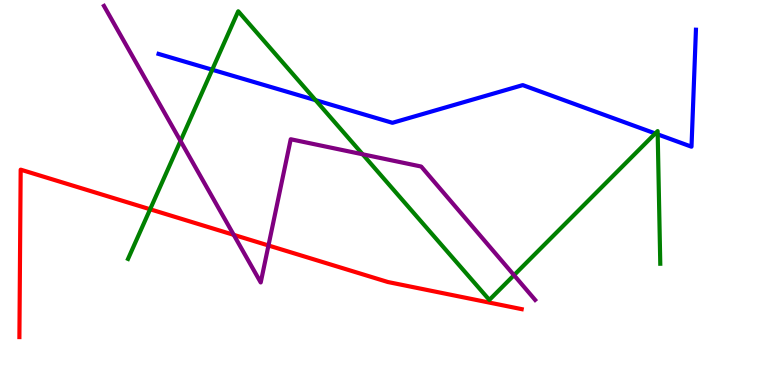[{'lines': ['blue', 'red'], 'intersections': []}, {'lines': ['green', 'red'], 'intersections': [{'x': 1.94, 'y': 4.56}]}, {'lines': ['purple', 'red'], 'intersections': [{'x': 3.02, 'y': 3.9}, {'x': 3.46, 'y': 3.62}]}, {'lines': ['blue', 'green'], 'intersections': [{'x': 2.74, 'y': 8.19}, {'x': 4.07, 'y': 7.4}, {'x': 8.45, 'y': 6.53}, {'x': 8.49, 'y': 6.51}]}, {'lines': ['blue', 'purple'], 'intersections': []}, {'lines': ['green', 'purple'], 'intersections': [{'x': 2.33, 'y': 6.34}, {'x': 4.68, 'y': 5.99}, {'x': 6.63, 'y': 2.85}]}]